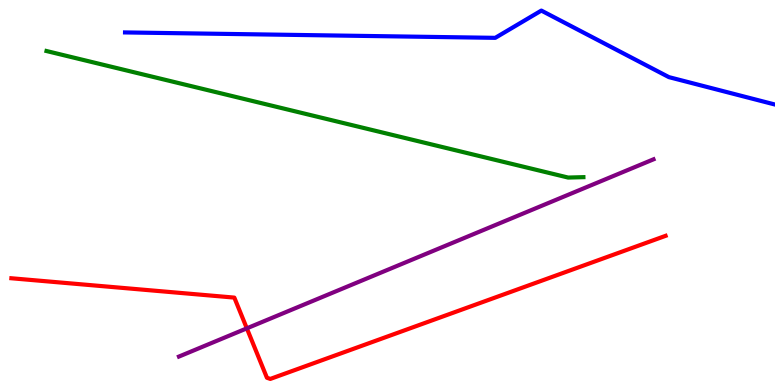[{'lines': ['blue', 'red'], 'intersections': []}, {'lines': ['green', 'red'], 'intersections': []}, {'lines': ['purple', 'red'], 'intersections': [{'x': 3.18, 'y': 1.47}]}, {'lines': ['blue', 'green'], 'intersections': []}, {'lines': ['blue', 'purple'], 'intersections': []}, {'lines': ['green', 'purple'], 'intersections': []}]